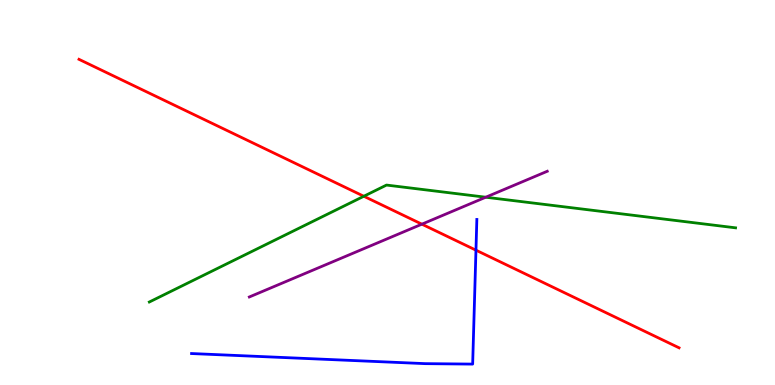[{'lines': ['blue', 'red'], 'intersections': [{'x': 6.14, 'y': 3.5}]}, {'lines': ['green', 'red'], 'intersections': [{'x': 4.69, 'y': 4.9}]}, {'lines': ['purple', 'red'], 'intersections': [{'x': 5.44, 'y': 4.18}]}, {'lines': ['blue', 'green'], 'intersections': []}, {'lines': ['blue', 'purple'], 'intersections': []}, {'lines': ['green', 'purple'], 'intersections': [{'x': 6.27, 'y': 4.88}]}]